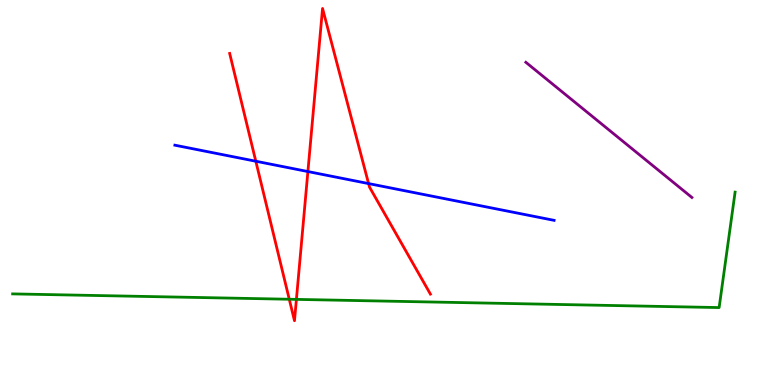[{'lines': ['blue', 'red'], 'intersections': [{'x': 3.3, 'y': 5.81}, {'x': 3.97, 'y': 5.54}, {'x': 4.76, 'y': 5.23}]}, {'lines': ['green', 'red'], 'intersections': [{'x': 3.73, 'y': 2.23}, {'x': 3.82, 'y': 2.22}]}, {'lines': ['purple', 'red'], 'intersections': []}, {'lines': ['blue', 'green'], 'intersections': []}, {'lines': ['blue', 'purple'], 'intersections': []}, {'lines': ['green', 'purple'], 'intersections': []}]